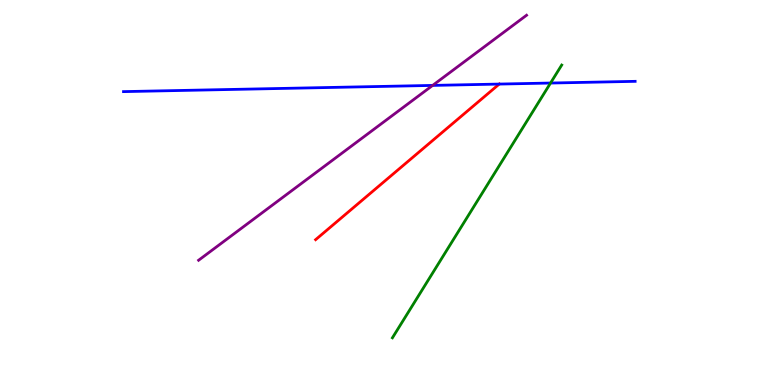[{'lines': ['blue', 'red'], 'intersections': [{'x': 6.44, 'y': 7.82}]}, {'lines': ['green', 'red'], 'intersections': []}, {'lines': ['purple', 'red'], 'intersections': []}, {'lines': ['blue', 'green'], 'intersections': [{'x': 7.1, 'y': 7.84}]}, {'lines': ['blue', 'purple'], 'intersections': [{'x': 5.58, 'y': 7.78}]}, {'lines': ['green', 'purple'], 'intersections': []}]